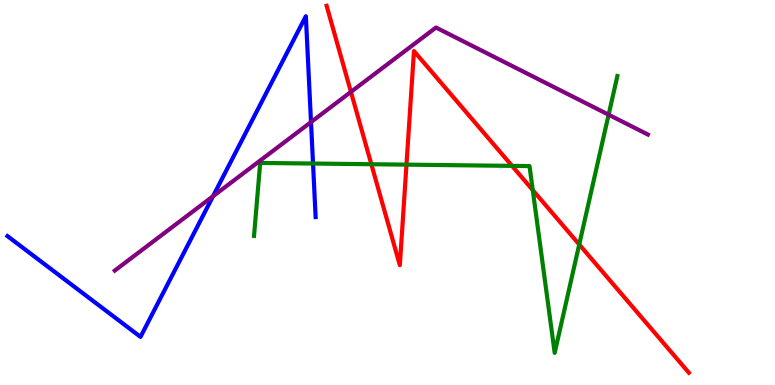[{'lines': ['blue', 'red'], 'intersections': []}, {'lines': ['green', 'red'], 'intersections': [{'x': 4.79, 'y': 5.73}, {'x': 5.24, 'y': 5.72}, {'x': 6.61, 'y': 5.69}, {'x': 6.87, 'y': 5.06}, {'x': 7.47, 'y': 3.65}]}, {'lines': ['purple', 'red'], 'intersections': [{'x': 4.53, 'y': 7.61}]}, {'lines': ['blue', 'green'], 'intersections': [{'x': 4.04, 'y': 5.75}]}, {'lines': ['blue', 'purple'], 'intersections': [{'x': 2.75, 'y': 4.9}, {'x': 4.01, 'y': 6.83}]}, {'lines': ['green', 'purple'], 'intersections': [{'x': 7.85, 'y': 7.02}]}]